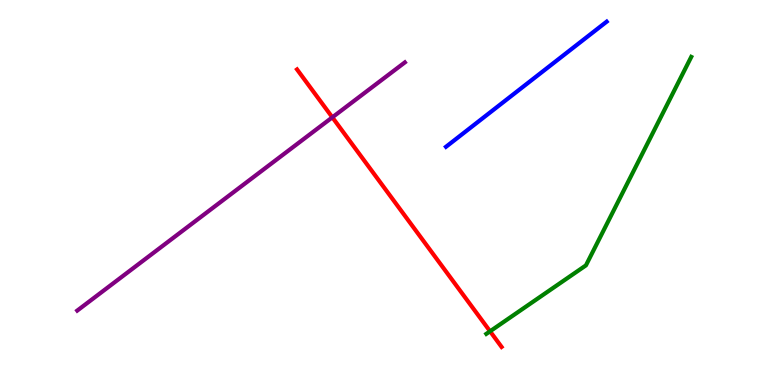[{'lines': ['blue', 'red'], 'intersections': []}, {'lines': ['green', 'red'], 'intersections': [{'x': 6.32, 'y': 1.39}]}, {'lines': ['purple', 'red'], 'intersections': [{'x': 4.29, 'y': 6.95}]}, {'lines': ['blue', 'green'], 'intersections': []}, {'lines': ['blue', 'purple'], 'intersections': []}, {'lines': ['green', 'purple'], 'intersections': []}]